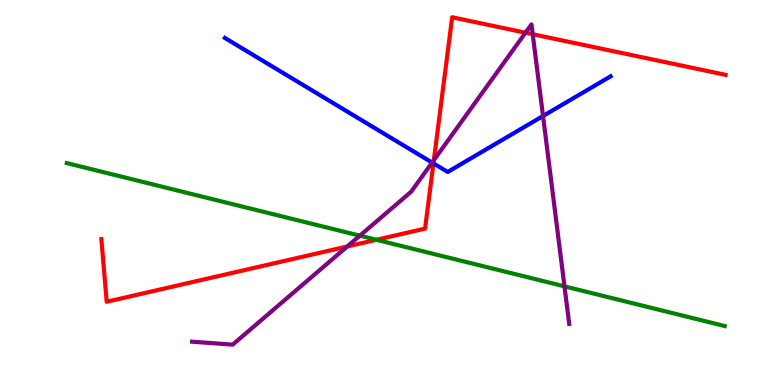[{'lines': ['blue', 'red'], 'intersections': [{'x': 5.59, 'y': 5.76}]}, {'lines': ['green', 'red'], 'intersections': [{'x': 4.86, 'y': 3.77}]}, {'lines': ['purple', 'red'], 'intersections': [{'x': 4.48, 'y': 3.6}, {'x': 5.6, 'y': 5.84}, {'x': 6.78, 'y': 9.15}, {'x': 6.87, 'y': 9.11}]}, {'lines': ['blue', 'green'], 'intersections': []}, {'lines': ['blue', 'purple'], 'intersections': [{'x': 5.58, 'y': 5.78}, {'x': 7.01, 'y': 6.99}]}, {'lines': ['green', 'purple'], 'intersections': [{'x': 4.64, 'y': 3.88}, {'x': 7.28, 'y': 2.56}]}]